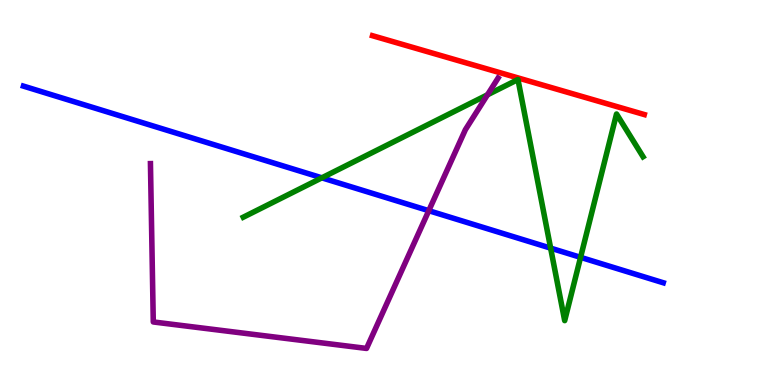[{'lines': ['blue', 'red'], 'intersections': []}, {'lines': ['green', 'red'], 'intersections': []}, {'lines': ['purple', 'red'], 'intersections': []}, {'lines': ['blue', 'green'], 'intersections': [{'x': 4.15, 'y': 5.38}, {'x': 7.11, 'y': 3.55}, {'x': 7.49, 'y': 3.32}]}, {'lines': ['blue', 'purple'], 'intersections': [{'x': 5.53, 'y': 4.53}]}, {'lines': ['green', 'purple'], 'intersections': [{'x': 6.29, 'y': 7.54}]}]